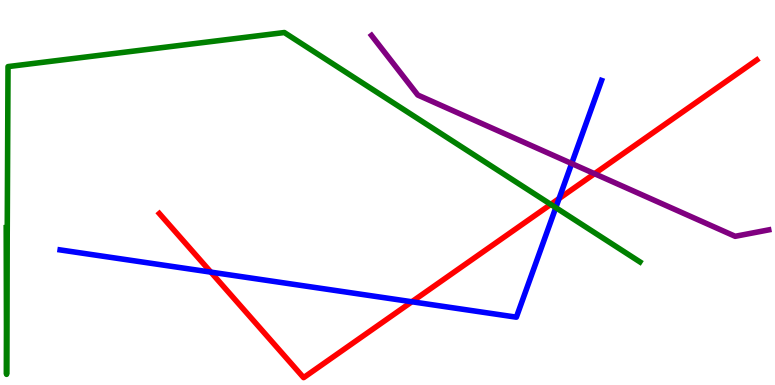[{'lines': ['blue', 'red'], 'intersections': [{'x': 2.72, 'y': 2.93}, {'x': 5.31, 'y': 2.16}, {'x': 7.21, 'y': 4.84}]}, {'lines': ['green', 'red'], 'intersections': [{'x': 7.11, 'y': 4.69}]}, {'lines': ['purple', 'red'], 'intersections': [{'x': 7.67, 'y': 5.49}]}, {'lines': ['blue', 'green'], 'intersections': [{'x': 7.17, 'y': 4.61}]}, {'lines': ['blue', 'purple'], 'intersections': [{'x': 7.38, 'y': 5.75}]}, {'lines': ['green', 'purple'], 'intersections': []}]